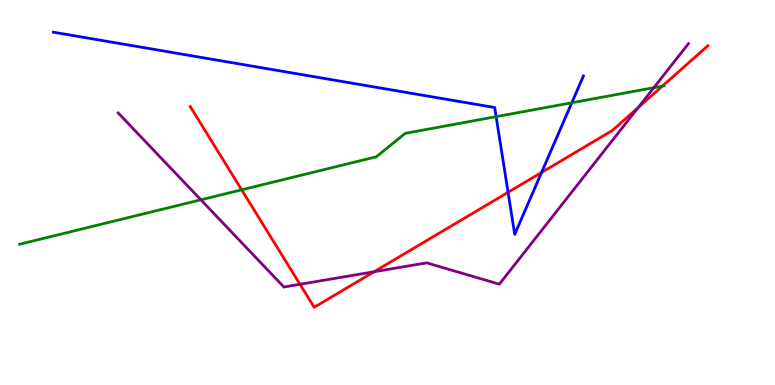[{'lines': ['blue', 'red'], 'intersections': [{'x': 6.56, 'y': 5.01}, {'x': 6.99, 'y': 5.52}]}, {'lines': ['green', 'red'], 'intersections': [{'x': 3.12, 'y': 5.07}, {'x': 8.55, 'y': 7.76}]}, {'lines': ['purple', 'red'], 'intersections': [{'x': 3.87, 'y': 2.62}, {'x': 4.83, 'y': 2.94}, {'x': 8.24, 'y': 7.21}]}, {'lines': ['blue', 'green'], 'intersections': [{'x': 6.4, 'y': 6.97}, {'x': 7.38, 'y': 7.33}]}, {'lines': ['blue', 'purple'], 'intersections': []}, {'lines': ['green', 'purple'], 'intersections': [{'x': 2.59, 'y': 4.81}, {'x': 8.44, 'y': 7.72}]}]